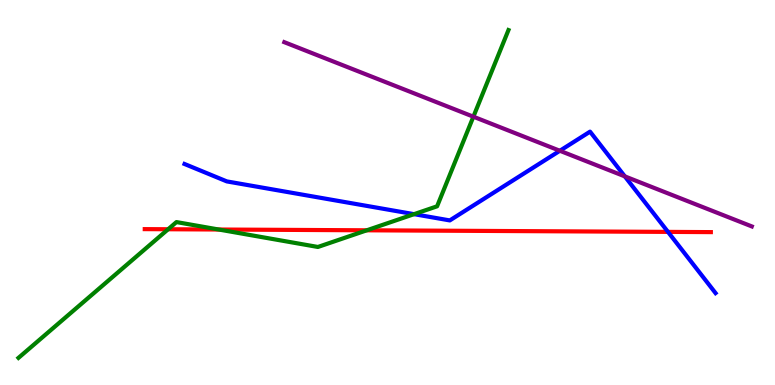[{'lines': ['blue', 'red'], 'intersections': [{'x': 8.62, 'y': 3.98}]}, {'lines': ['green', 'red'], 'intersections': [{'x': 2.17, 'y': 4.05}, {'x': 2.82, 'y': 4.04}, {'x': 4.73, 'y': 4.02}]}, {'lines': ['purple', 'red'], 'intersections': []}, {'lines': ['blue', 'green'], 'intersections': [{'x': 5.34, 'y': 4.44}]}, {'lines': ['blue', 'purple'], 'intersections': [{'x': 7.22, 'y': 6.08}, {'x': 8.06, 'y': 5.42}]}, {'lines': ['green', 'purple'], 'intersections': [{'x': 6.11, 'y': 6.97}]}]